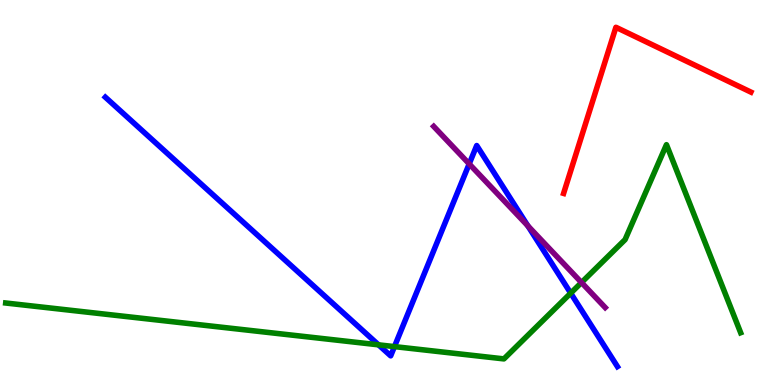[{'lines': ['blue', 'red'], 'intersections': []}, {'lines': ['green', 'red'], 'intersections': []}, {'lines': ['purple', 'red'], 'intersections': []}, {'lines': ['blue', 'green'], 'intersections': [{'x': 4.88, 'y': 1.04}, {'x': 5.09, 'y': 0.997}, {'x': 7.36, 'y': 2.39}]}, {'lines': ['blue', 'purple'], 'intersections': [{'x': 6.05, 'y': 5.74}, {'x': 6.81, 'y': 4.13}]}, {'lines': ['green', 'purple'], 'intersections': [{'x': 7.5, 'y': 2.66}]}]